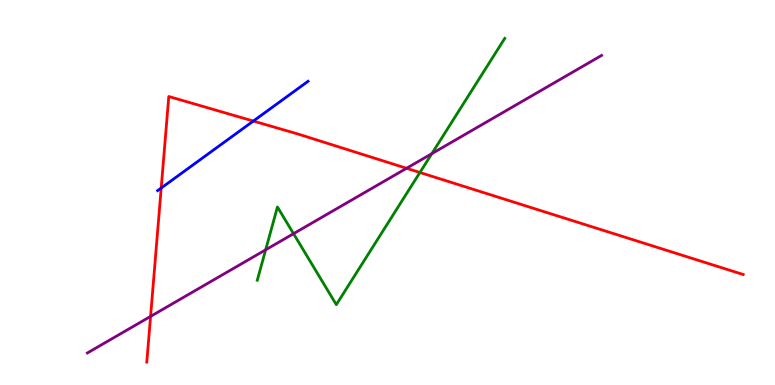[{'lines': ['blue', 'red'], 'intersections': [{'x': 2.08, 'y': 5.12}, {'x': 3.27, 'y': 6.86}]}, {'lines': ['green', 'red'], 'intersections': [{'x': 5.42, 'y': 5.52}]}, {'lines': ['purple', 'red'], 'intersections': [{'x': 1.94, 'y': 1.78}, {'x': 5.25, 'y': 5.63}]}, {'lines': ['blue', 'green'], 'intersections': []}, {'lines': ['blue', 'purple'], 'intersections': []}, {'lines': ['green', 'purple'], 'intersections': [{'x': 3.43, 'y': 3.51}, {'x': 3.79, 'y': 3.93}, {'x': 5.57, 'y': 6.01}]}]